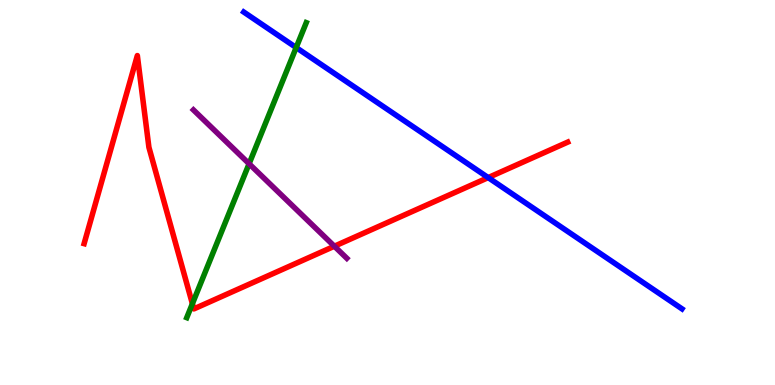[{'lines': ['blue', 'red'], 'intersections': [{'x': 6.3, 'y': 5.39}]}, {'lines': ['green', 'red'], 'intersections': [{'x': 2.48, 'y': 2.11}]}, {'lines': ['purple', 'red'], 'intersections': [{'x': 4.31, 'y': 3.6}]}, {'lines': ['blue', 'green'], 'intersections': [{'x': 3.82, 'y': 8.76}]}, {'lines': ['blue', 'purple'], 'intersections': []}, {'lines': ['green', 'purple'], 'intersections': [{'x': 3.21, 'y': 5.75}]}]